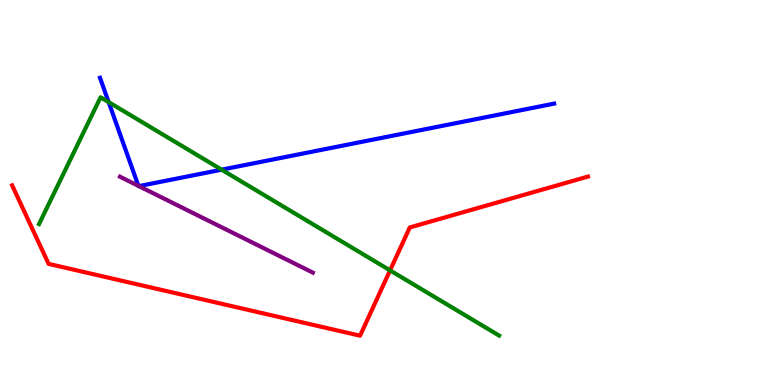[{'lines': ['blue', 'red'], 'intersections': []}, {'lines': ['green', 'red'], 'intersections': [{'x': 5.03, 'y': 2.98}]}, {'lines': ['purple', 'red'], 'intersections': []}, {'lines': ['blue', 'green'], 'intersections': [{'x': 1.4, 'y': 7.35}, {'x': 2.86, 'y': 5.59}]}, {'lines': ['blue', 'purple'], 'intersections': [{'x': 1.79, 'y': 5.17}, {'x': 1.79, 'y': 5.17}]}, {'lines': ['green', 'purple'], 'intersections': []}]